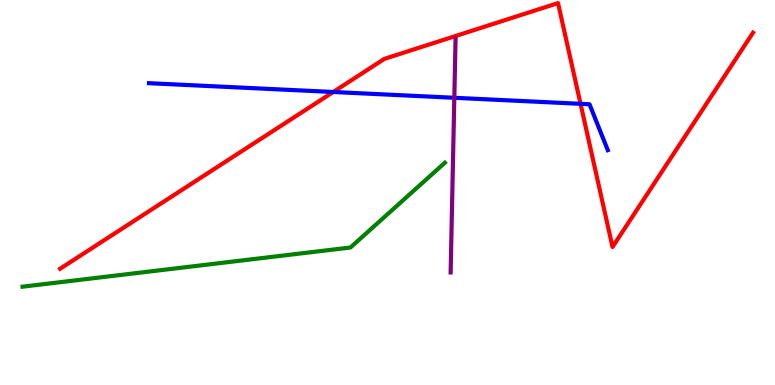[{'lines': ['blue', 'red'], 'intersections': [{'x': 4.3, 'y': 7.61}, {'x': 7.49, 'y': 7.3}]}, {'lines': ['green', 'red'], 'intersections': []}, {'lines': ['purple', 'red'], 'intersections': []}, {'lines': ['blue', 'green'], 'intersections': []}, {'lines': ['blue', 'purple'], 'intersections': [{'x': 5.86, 'y': 7.46}]}, {'lines': ['green', 'purple'], 'intersections': []}]